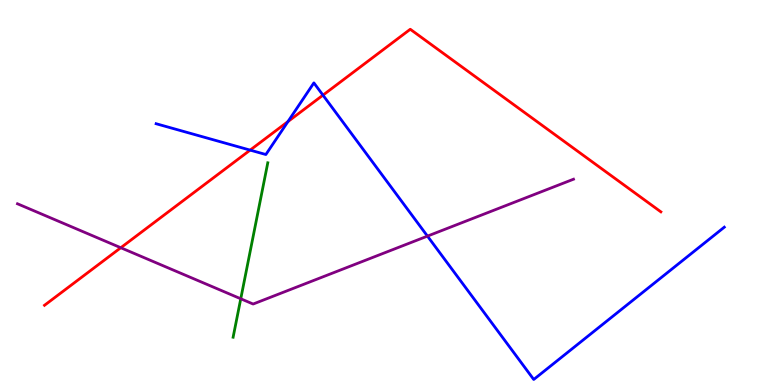[{'lines': ['blue', 'red'], 'intersections': [{'x': 3.23, 'y': 6.1}, {'x': 3.72, 'y': 6.84}, {'x': 4.17, 'y': 7.53}]}, {'lines': ['green', 'red'], 'intersections': []}, {'lines': ['purple', 'red'], 'intersections': [{'x': 1.56, 'y': 3.57}]}, {'lines': ['blue', 'green'], 'intersections': []}, {'lines': ['blue', 'purple'], 'intersections': [{'x': 5.52, 'y': 3.87}]}, {'lines': ['green', 'purple'], 'intersections': [{'x': 3.11, 'y': 2.24}]}]